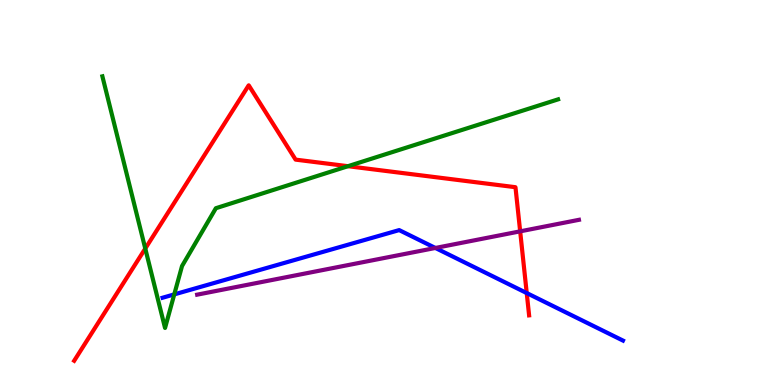[{'lines': ['blue', 'red'], 'intersections': [{'x': 6.8, 'y': 2.39}]}, {'lines': ['green', 'red'], 'intersections': [{'x': 1.87, 'y': 3.54}, {'x': 4.49, 'y': 5.68}]}, {'lines': ['purple', 'red'], 'intersections': [{'x': 6.71, 'y': 3.99}]}, {'lines': ['blue', 'green'], 'intersections': [{'x': 2.25, 'y': 2.35}]}, {'lines': ['blue', 'purple'], 'intersections': [{'x': 5.62, 'y': 3.56}]}, {'lines': ['green', 'purple'], 'intersections': []}]